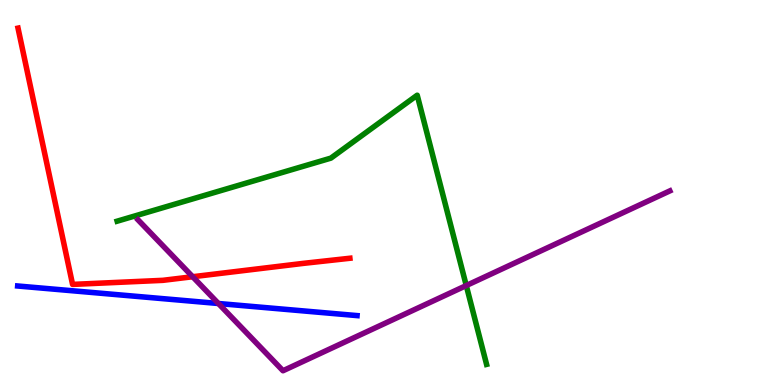[{'lines': ['blue', 'red'], 'intersections': []}, {'lines': ['green', 'red'], 'intersections': []}, {'lines': ['purple', 'red'], 'intersections': [{'x': 2.49, 'y': 2.81}]}, {'lines': ['blue', 'green'], 'intersections': []}, {'lines': ['blue', 'purple'], 'intersections': [{'x': 2.82, 'y': 2.12}]}, {'lines': ['green', 'purple'], 'intersections': [{'x': 6.02, 'y': 2.58}]}]